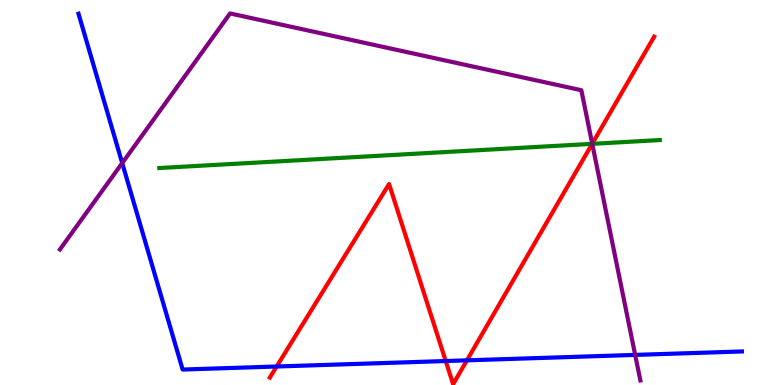[{'lines': ['blue', 'red'], 'intersections': [{'x': 3.57, 'y': 0.481}, {'x': 5.75, 'y': 0.623}, {'x': 6.02, 'y': 0.64}]}, {'lines': ['green', 'red'], 'intersections': [{'x': 7.64, 'y': 6.26}]}, {'lines': ['purple', 'red'], 'intersections': [{'x': 7.64, 'y': 6.27}]}, {'lines': ['blue', 'green'], 'intersections': []}, {'lines': ['blue', 'purple'], 'intersections': [{'x': 1.58, 'y': 5.76}, {'x': 8.2, 'y': 0.782}]}, {'lines': ['green', 'purple'], 'intersections': [{'x': 7.64, 'y': 6.26}]}]